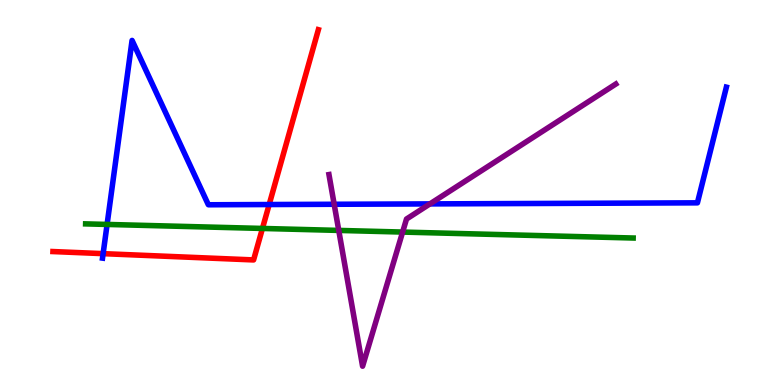[{'lines': ['blue', 'red'], 'intersections': [{'x': 1.33, 'y': 3.41}, {'x': 3.47, 'y': 4.69}]}, {'lines': ['green', 'red'], 'intersections': [{'x': 3.39, 'y': 4.07}]}, {'lines': ['purple', 'red'], 'intersections': []}, {'lines': ['blue', 'green'], 'intersections': [{'x': 1.38, 'y': 4.17}]}, {'lines': ['blue', 'purple'], 'intersections': [{'x': 4.31, 'y': 4.69}, {'x': 5.55, 'y': 4.7}]}, {'lines': ['green', 'purple'], 'intersections': [{'x': 4.37, 'y': 4.02}, {'x': 5.2, 'y': 3.97}]}]